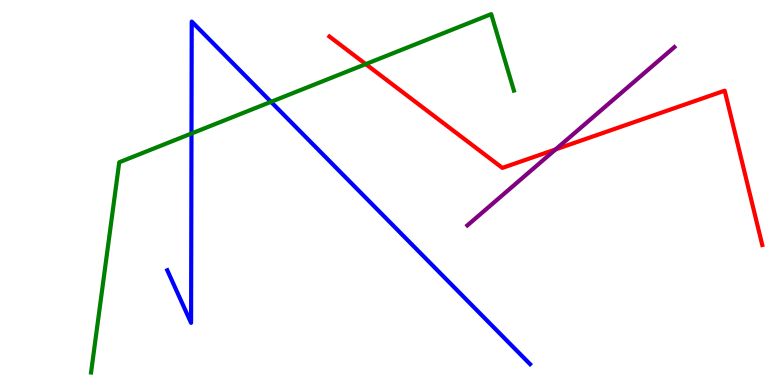[{'lines': ['blue', 'red'], 'intersections': []}, {'lines': ['green', 'red'], 'intersections': [{'x': 4.72, 'y': 8.33}]}, {'lines': ['purple', 'red'], 'intersections': [{'x': 7.17, 'y': 6.12}]}, {'lines': ['blue', 'green'], 'intersections': [{'x': 2.47, 'y': 6.53}, {'x': 3.5, 'y': 7.35}]}, {'lines': ['blue', 'purple'], 'intersections': []}, {'lines': ['green', 'purple'], 'intersections': []}]